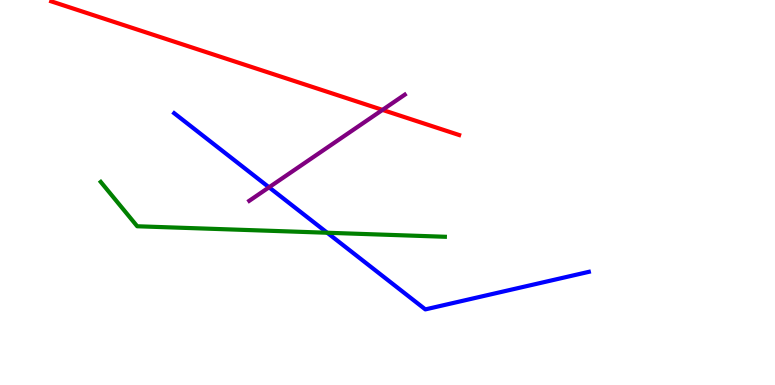[{'lines': ['blue', 'red'], 'intersections': []}, {'lines': ['green', 'red'], 'intersections': []}, {'lines': ['purple', 'red'], 'intersections': [{'x': 4.94, 'y': 7.15}]}, {'lines': ['blue', 'green'], 'intersections': [{'x': 4.22, 'y': 3.95}]}, {'lines': ['blue', 'purple'], 'intersections': [{'x': 3.47, 'y': 5.13}]}, {'lines': ['green', 'purple'], 'intersections': []}]